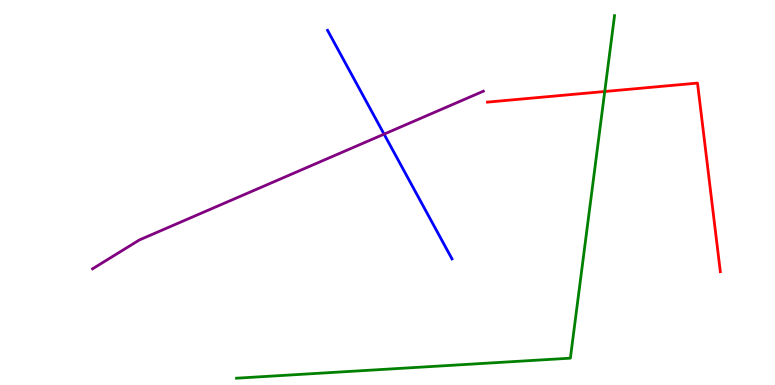[{'lines': ['blue', 'red'], 'intersections': []}, {'lines': ['green', 'red'], 'intersections': [{'x': 7.8, 'y': 7.62}]}, {'lines': ['purple', 'red'], 'intersections': []}, {'lines': ['blue', 'green'], 'intersections': []}, {'lines': ['blue', 'purple'], 'intersections': [{'x': 4.96, 'y': 6.52}]}, {'lines': ['green', 'purple'], 'intersections': []}]